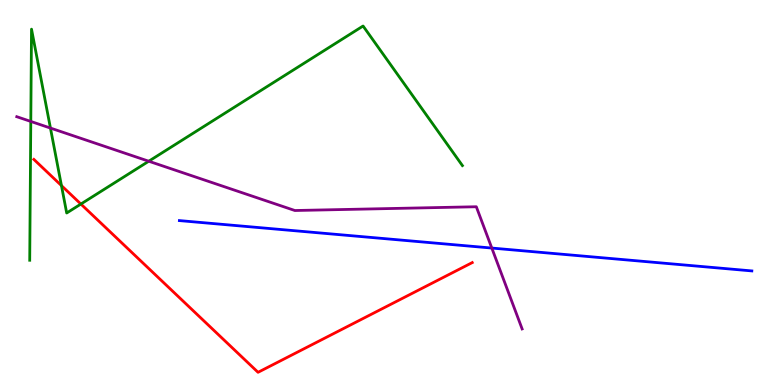[{'lines': ['blue', 'red'], 'intersections': []}, {'lines': ['green', 'red'], 'intersections': [{'x': 0.793, 'y': 5.18}, {'x': 1.04, 'y': 4.7}]}, {'lines': ['purple', 'red'], 'intersections': []}, {'lines': ['blue', 'green'], 'intersections': []}, {'lines': ['blue', 'purple'], 'intersections': [{'x': 6.35, 'y': 3.56}]}, {'lines': ['green', 'purple'], 'intersections': [{'x': 0.397, 'y': 6.85}, {'x': 0.651, 'y': 6.67}, {'x': 1.92, 'y': 5.81}]}]